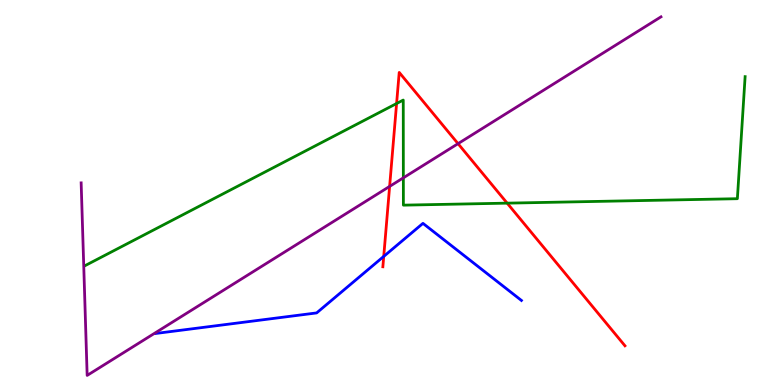[{'lines': ['blue', 'red'], 'intersections': [{'x': 4.95, 'y': 3.34}]}, {'lines': ['green', 'red'], 'intersections': [{'x': 5.12, 'y': 7.31}, {'x': 6.54, 'y': 4.72}]}, {'lines': ['purple', 'red'], 'intersections': [{'x': 5.03, 'y': 5.16}, {'x': 5.91, 'y': 6.27}]}, {'lines': ['blue', 'green'], 'intersections': []}, {'lines': ['blue', 'purple'], 'intersections': []}, {'lines': ['green', 'purple'], 'intersections': [{'x': 5.2, 'y': 5.38}]}]